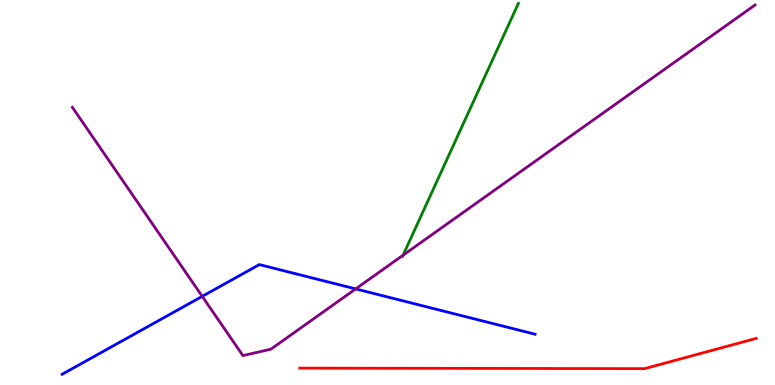[{'lines': ['blue', 'red'], 'intersections': []}, {'lines': ['green', 'red'], 'intersections': []}, {'lines': ['purple', 'red'], 'intersections': []}, {'lines': ['blue', 'green'], 'intersections': []}, {'lines': ['blue', 'purple'], 'intersections': [{'x': 2.61, 'y': 2.3}, {'x': 4.59, 'y': 2.5}]}, {'lines': ['green', 'purple'], 'intersections': [{'x': 5.2, 'y': 3.37}]}]